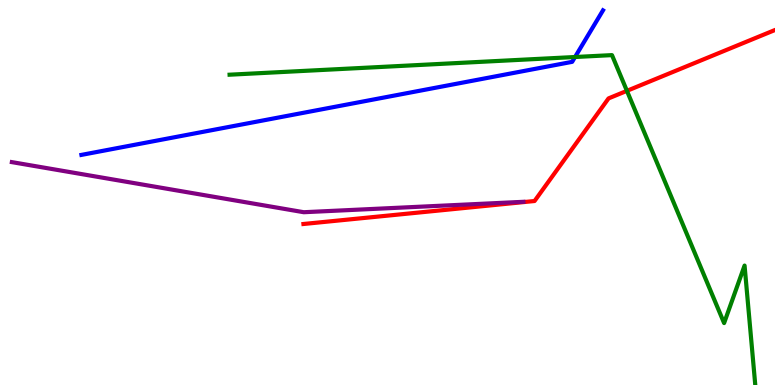[{'lines': ['blue', 'red'], 'intersections': []}, {'lines': ['green', 'red'], 'intersections': [{'x': 8.09, 'y': 7.64}]}, {'lines': ['purple', 'red'], 'intersections': []}, {'lines': ['blue', 'green'], 'intersections': [{'x': 7.42, 'y': 8.52}]}, {'lines': ['blue', 'purple'], 'intersections': []}, {'lines': ['green', 'purple'], 'intersections': []}]